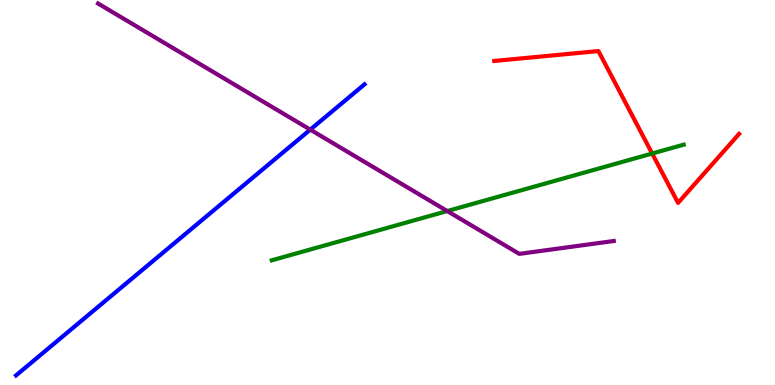[{'lines': ['blue', 'red'], 'intersections': []}, {'lines': ['green', 'red'], 'intersections': [{'x': 8.42, 'y': 6.01}]}, {'lines': ['purple', 'red'], 'intersections': []}, {'lines': ['blue', 'green'], 'intersections': []}, {'lines': ['blue', 'purple'], 'intersections': [{'x': 4.0, 'y': 6.63}]}, {'lines': ['green', 'purple'], 'intersections': [{'x': 5.77, 'y': 4.52}]}]